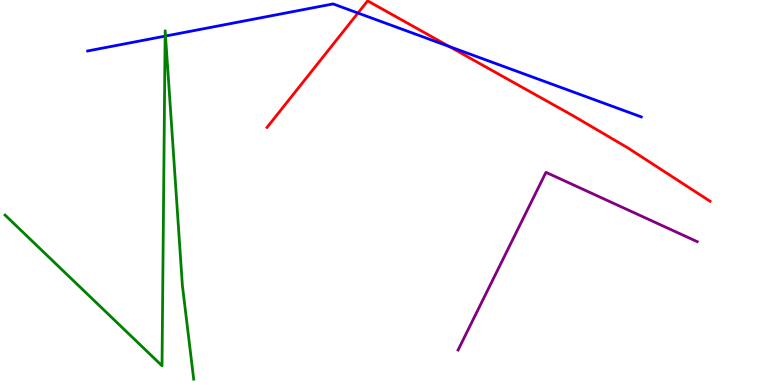[{'lines': ['blue', 'red'], 'intersections': [{'x': 4.62, 'y': 9.66}, {'x': 5.8, 'y': 8.79}]}, {'lines': ['green', 'red'], 'intersections': []}, {'lines': ['purple', 'red'], 'intersections': []}, {'lines': ['blue', 'green'], 'intersections': [{'x': 2.13, 'y': 9.06}, {'x': 2.14, 'y': 9.06}]}, {'lines': ['blue', 'purple'], 'intersections': []}, {'lines': ['green', 'purple'], 'intersections': []}]